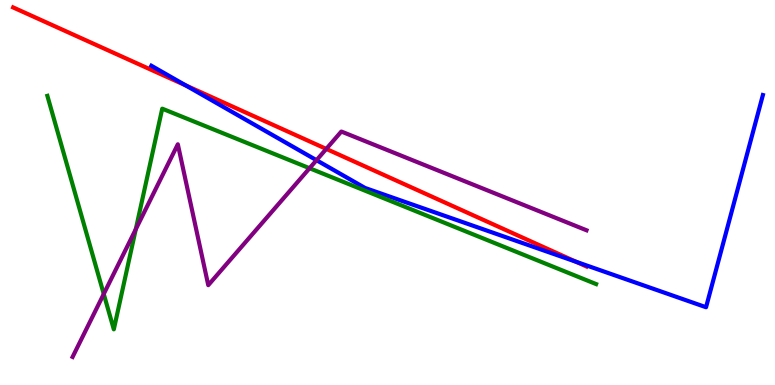[{'lines': ['blue', 'red'], 'intersections': [{'x': 2.4, 'y': 7.78}, {'x': 7.43, 'y': 3.2}]}, {'lines': ['green', 'red'], 'intersections': []}, {'lines': ['purple', 'red'], 'intersections': [{'x': 4.21, 'y': 6.13}]}, {'lines': ['blue', 'green'], 'intersections': []}, {'lines': ['blue', 'purple'], 'intersections': [{'x': 4.08, 'y': 5.84}]}, {'lines': ['green', 'purple'], 'intersections': [{'x': 1.34, 'y': 2.36}, {'x': 1.75, 'y': 4.05}, {'x': 3.99, 'y': 5.63}]}]